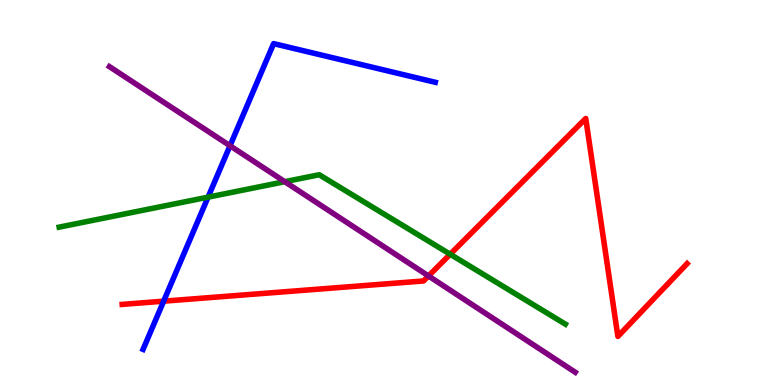[{'lines': ['blue', 'red'], 'intersections': [{'x': 2.11, 'y': 2.18}]}, {'lines': ['green', 'red'], 'intersections': [{'x': 5.81, 'y': 3.4}]}, {'lines': ['purple', 'red'], 'intersections': [{'x': 5.53, 'y': 2.83}]}, {'lines': ['blue', 'green'], 'intersections': [{'x': 2.68, 'y': 4.88}]}, {'lines': ['blue', 'purple'], 'intersections': [{'x': 2.97, 'y': 6.21}]}, {'lines': ['green', 'purple'], 'intersections': [{'x': 3.67, 'y': 5.28}]}]